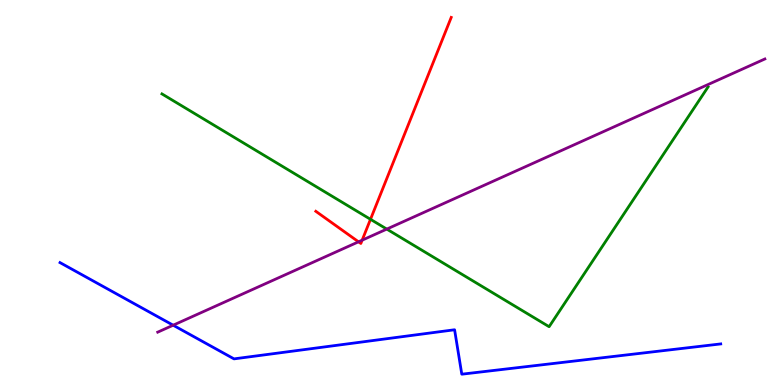[{'lines': ['blue', 'red'], 'intersections': []}, {'lines': ['green', 'red'], 'intersections': [{'x': 4.78, 'y': 4.3}]}, {'lines': ['purple', 'red'], 'intersections': [{'x': 4.63, 'y': 3.72}, {'x': 4.67, 'y': 3.76}]}, {'lines': ['blue', 'green'], 'intersections': []}, {'lines': ['blue', 'purple'], 'intersections': [{'x': 2.23, 'y': 1.55}]}, {'lines': ['green', 'purple'], 'intersections': [{'x': 4.99, 'y': 4.05}]}]